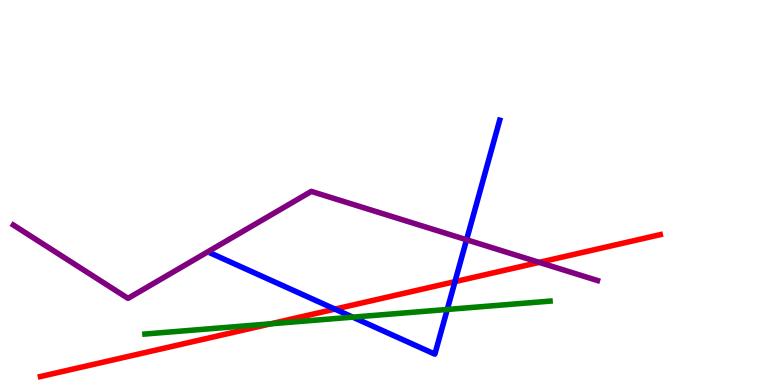[{'lines': ['blue', 'red'], 'intersections': [{'x': 4.32, 'y': 1.97}, {'x': 5.87, 'y': 2.68}]}, {'lines': ['green', 'red'], 'intersections': [{'x': 3.49, 'y': 1.59}]}, {'lines': ['purple', 'red'], 'intersections': [{'x': 6.96, 'y': 3.19}]}, {'lines': ['blue', 'green'], 'intersections': [{'x': 4.55, 'y': 1.76}, {'x': 5.77, 'y': 1.96}]}, {'lines': ['blue', 'purple'], 'intersections': [{'x': 6.02, 'y': 3.77}]}, {'lines': ['green', 'purple'], 'intersections': []}]